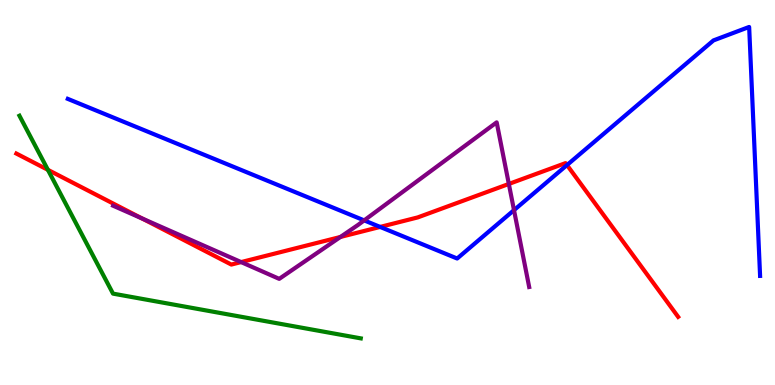[{'lines': ['blue', 'red'], 'intersections': [{'x': 4.9, 'y': 4.11}, {'x': 7.32, 'y': 5.71}]}, {'lines': ['green', 'red'], 'intersections': [{'x': 0.618, 'y': 5.59}]}, {'lines': ['purple', 'red'], 'intersections': [{'x': 1.83, 'y': 4.32}, {'x': 3.11, 'y': 3.19}, {'x': 4.39, 'y': 3.85}, {'x': 6.57, 'y': 5.22}]}, {'lines': ['blue', 'green'], 'intersections': []}, {'lines': ['blue', 'purple'], 'intersections': [{'x': 4.7, 'y': 4.28}, {'x': 6.63, 'y': 4.54}]}, {'lines': ['green', 'purple'], 'intersections': []}]